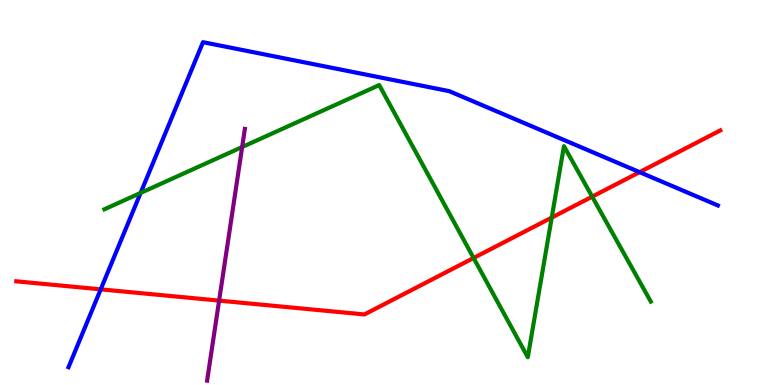[{'lines': ['blue', 'red'], 'intersections': [{'x': 1.3, 'y': 2.48}, {'x': 8.25, 'y': 5.53}]}, {'lines': ['green', 'red'], 'intersections': [{'x': 6.11, 'y': 3.3}, {'x': 7.12, 'y': 4.35}, {'x': 7.64, 'y': 4.89}]}, {'lines': ['purple', 'red'], 'intersections': [{'x': 2.83, 'y': 2.19}]}, {'lines': ['blue', 'green'], 'intersections': [{'x': 1.81, 'y': 4.99}]}, {'lines': ['blue', 'purple'], 'intersections': []}, {'lines': ['green', 'purple'], 'intersections': [{'x': 3.12, 'y': 6.18}]}]